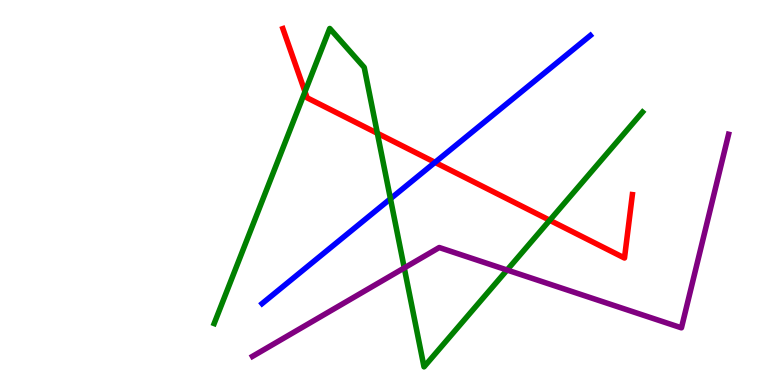[{'lines': ['blue', 'red'], 'intersections': [{'x': 5.61, 'y': 5.78}]}, {'lines': ['green', 'red'], 'intersections': [{'x': 3.94, 'y': 7.62}, {'x': 4.87, 'y': 6.54}, {'x': 7.09, 'y': 4.28}]}, {'lines': ['purple', 'red'], 'intersections': []}, {'lines': ['blue', 'green'], 'intersections': [{'x': 5.04, 'y': 4.84}]}, {'lines': ['blue', 'purple'], 'intersections': []}, {'lines': ['green', 'purple'], 'intersections': [{'x': 5.22, 'y': 3.04}, {'x': 6.54, 'y': 2.99}]}]